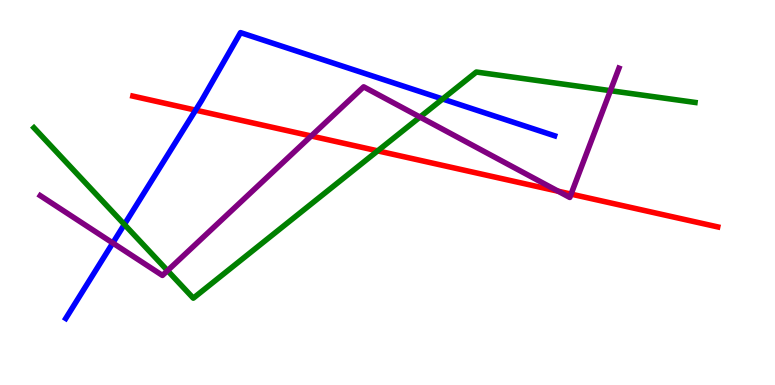[{'lines': ['blue', 'red'], 'intersections': [{'x': 2.52, 'y': 7.14}]}, {'lines': ['green', 'red'], 'intersections': [{'x': 4.87, 'y': 6.08}]}, {'lines': ['purple', 'red'], 'intersections': [{'x': 4.02, 'y': 6.47}, {'x': 7.2, 'y': 5.03}, {'x': 7.37, 'y': 4.96}]}, {'lines': ['blue', 'green'], 'intersections': [{'x': 1.6, 'y': 4.17}, {'x': 5.71, 'y': 7.43}]}, {'lines': ['blue', 'purple'], 'intersections': [{'x': 1.46, 'y': 3.69}]}, {'lines': ['green', 'purple'], 'intersections': [{'x': 2.16, 'y': 2.97}, {'x': 5.42, 'y': 6.96}, {'x': 7.88, 'y': 7.65}]}]